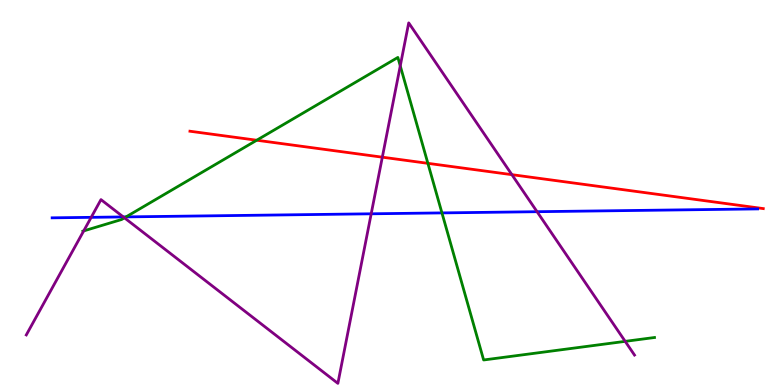[{'lines': ['blue', 'red'], 'intersections': []}, {'lines': ['green', 'red'], 'intersections': [{'x': 3.31, 'y': 6.36}, {'x': 5.52, 'y': 5.76}]}, {'lines': ['purple', 'red'], 'intersections': [{'x': 4.93, 'y': 5.92}, {'x': 6.61, 'y': 5.46}]}, {'lines': ['blue', 'green'], 'intersections': [{'x': 1.63, 'y': 4.37}, {'x': 5.7, 'y': 4.47}]}, {'lines': ['blue', 'purple'], 'intersections': [{'x': 1.18, 'y': 4.35}, {'x': 1.59, 'y': 4.37}, {'x': 4.79, 'y': 4.45}, {'x': 6.93, 'y': 4.5}]}, {'lines': ['green', 'purple'], 'intersections': [{'x': 1.08, 'y': 4.0}, {'x': 1.61, 'y': 4.34}, {'x': 5.16, 'y': 8.29}, {'x': 8.07, 'y': 1.13}]}]